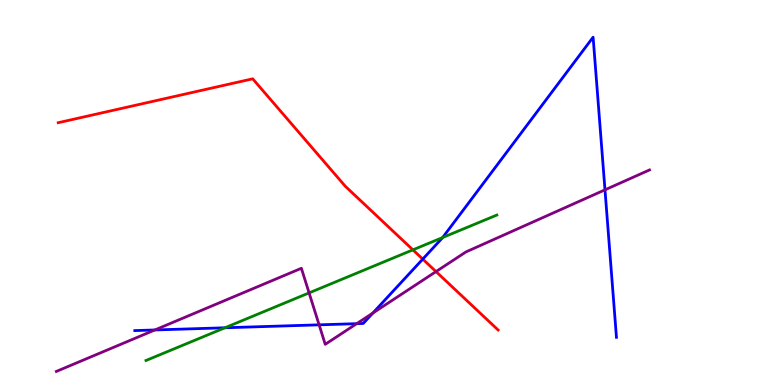[{'lines': ['blue', 'red'], 'intersections': [{'x': 5.45, 'y': 3.27}]}, {'lines': ['green', 'red'], 'intersections': [{'x': 5.33, 'y': 3.51}]}, {'lines': ['purple', 'red'], 'intersections': [{'x': 5.63, 'y': 2.95}]}, {'lines': ['blue', 'green'], 'intersections': [{'x': 2.9, 'y': 1.49}, {'x': 5.71, 'y': 3.83}]}, {'lines': ['blue', 'purple'], 'intersections': [{'x': 2.0, 'y': 1.43}, {'x': 4.12, 'y': 1.56}, {'x': 4.6, 'y': 1.59}, {'x': 4.81, 'y': 1.87}, {'x': 7.81, 'y': 5.07}]}, {'lines': ['green', 'purple'], 'intersections': [{'x': 3.99, 'y': 2.39}]}]